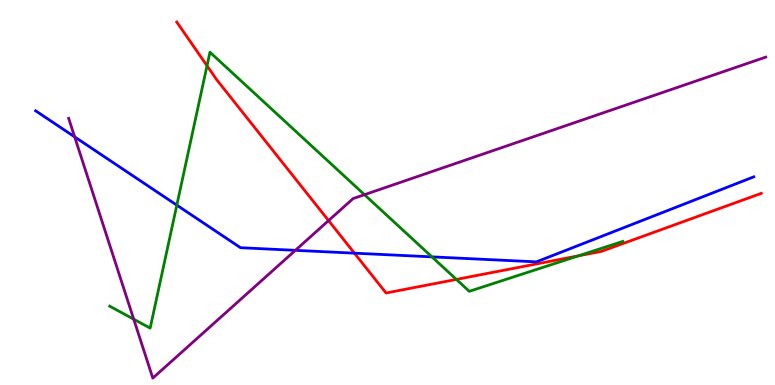[{'lines': ['blue', 'red'], 'intersections': [{'x': 4.57, 'y': 3.42}]}, {'lines': ['green', 'red'], 'intersections': [{'x': 2.67, 'y': 8.29}, {'x': 5.89, 'y': 2.74}, {'x': 7.47, 'y': 3.36}]}, {'lines': ['purple', 'red'], 'intersections': [{'x': 4.24, 'y': 4.27}]}, {'lines': ['blue', 'green'], 'intersections': [{'x': 2.28, 'y': 4.67}, {'x': 5.57, 'y': 3.33}]}, {'lines': ['blue', 'purple'], 'intersections': [{'x': 0.963, 'y': 6.44}, {'x': 3.81, 'y': 3.5}]}, {'lines': ['green', 'purple'], 'intersections': [{'x': 1.73, 'y': 1.71}, {'x': 4.7, 'y': 4.94}]}]